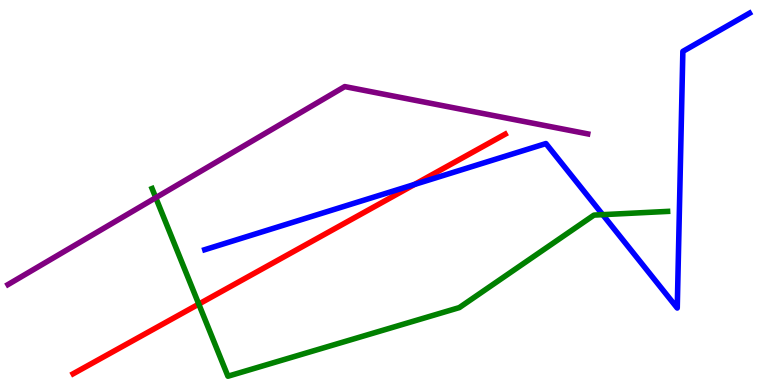[{'lines': ['blue', 'red'], 'intersections': [{'x': 5.35, 'y': 5.21}]}, {'lines': ['green', 'red'], 'intersections': [{'x': 2.56, 'y': 2.1}]}, {'lines': ['purple', 'red'], 'intersections': []}, {'lines': ['blue', 'green'], 'intersections': [{'x': 7.78, 'y': 4.42}]}, {'lines': ['blue', 'purple'], 'intersections': []}, {'lines': ['green', 'purple'], 'intersections': [{'x': 2.01, 'y': 4.87}]}]